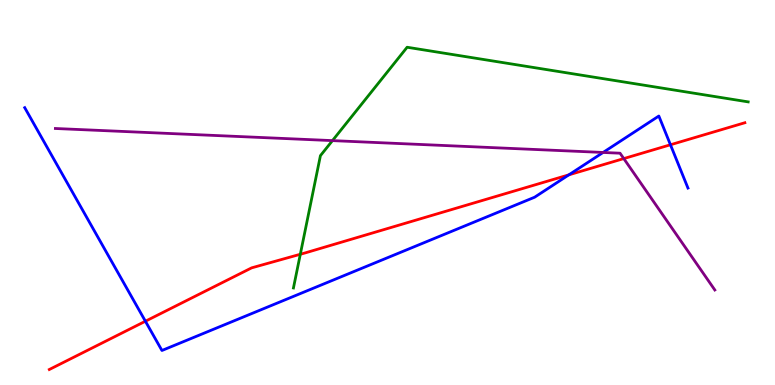[{'lines': ['blue', 'red'], 'intersections': [{'x': 1.88, 'y': 1.66}, {'x': 7.34, 'y': 5.46}, {'x': 8.65, 'y': 6.24}]}, {'lines': ['green', 'red'], 'intersections': [{'x': 3.88, 'y': 3.4}]}, {'lines': ['purple', 'red'], 'intersections': [{'x': 8.05, 'y': 5.88}]}, {'lines': ['blue', 'green'], 'intersections': []}, {'lines': ['blue', 'purple'], 'intersections': [{'x': 7.78, 'y': 6.04}]}, {'lines': ['green', 'purple'], 'intersections': [{'x': 4.29, 'y': 6.35}]}]